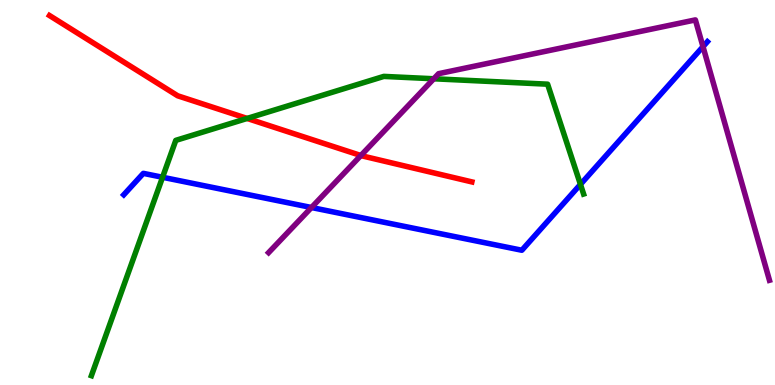[{'lines': ['blue', 'red'], 'intersections': []}, {'lines': ['green', 'red'], 'intersections': [{'x': 3.19, 'y': 6.92}]}, {'lines': ['purple', 'red'], 'intersections': [{'x': 4.66, 'y': 5.96}]}, {'lines': ['blue', 'green'], 'intersections': [{'x': 2.1, 'y': 5.4}, {'x': 7.49, 'y': 5.21}]}, {'lines': ['blue', 'purple'], 'intersections': [{'x': 4.02, 'y': 4.61}, {'x': 9.07, 'y': 8.79}]}, {'lines': ['green', 'purple'], 'intersections': [{'x': 5.6, 'y': 7.95}]}]